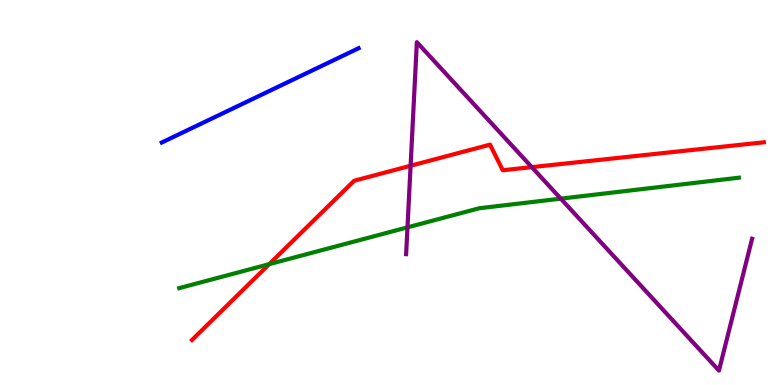[{'lines': ['blue', 'red'], 'intersections': []}, {'lines': ['green', 'red'], 'intersections': [{'x': 3.47, 'y': 3.14}]}, {'lines': ['purple', 'red'], 'intersections': [{'x': 5.3, 'y': 5.69}, {'x': 6.86, 'y': 5.66}]}, {'lines': ['blue', 'green'], 'intersections': []}, {'lines': ['blue', 'purple'], 'intersections': []}, {'lines': ['green', 'purple'], 'intersections': [{'x': 5.26, 'y': 4.09}, {'x': 7.24, 'y': 4.84}]}]